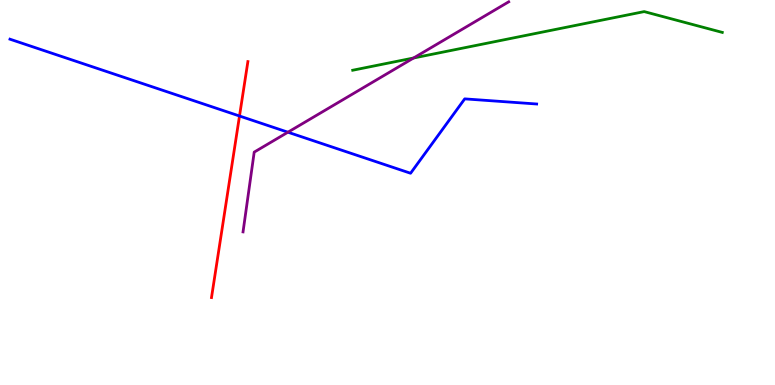[{'lines': ['blue', 'red'], 'intersections': [{'x': 3.09, 'y': 6.99}]}, {'lines': ['green', 'red'], 'intersections': []}, {'lines': ['purple', 'red'], 'intersections': []}, {'lines': ['blue', 'green'], 'intersections': []}, {'lines': ['blue', 'purple'], 'intersections': [{'x': 3.72, 'y': 6.57}]}, {'lines': ['green', 'purple'], 'intersections': [{'x': 5.34, 'y': 8.49}]}]